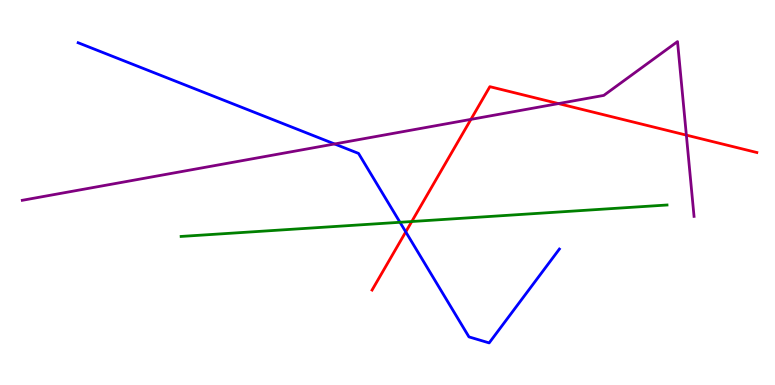[{'lines': ['blue', 'red'], 'intersections': [{'x': 5.24, 'y': 3.98}]}, {'lines': ['green', 'red'], 'intersections': [{'x': 5.31, 'y': 4.25}]}, {'lines': ['purple', 'red'], 'intersections': [{'x': 6.08, 'y': 6.9}, {'x': 7.21, 'y': 7.31}, {'x': 8.86, 'y': 6.49}]}, {'lines': ['blue', 'green'], 'intersections': [{'x': 5.16, 'y': 4.23}]}, {'lines': ['blue', 'purple'], 'intersections': [{'x': 4.32, 'y': 6.26}]}, {'lines': ['green', 'purple'], 'intersections': []}]